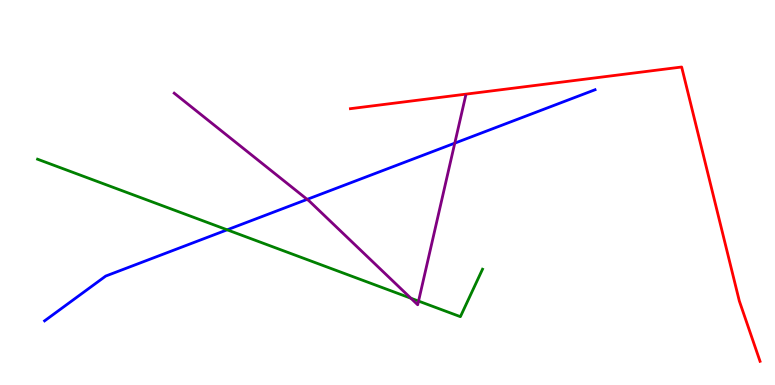[{'lines': ['blue', 'red'], 'intersections': []}, {'lines': ['green', 'red'], 'intersections': []}, {'lines': ['purple', 'red'], 'intersections': []}, {'lines': ['blue', 'green'], 'intersections': [{'x': 2.93, 'y': 4.03}]}, {'lines': ['blue', 'purple'], 'intersections': [{'x': 3.96, 'y': 4.82}, {'x': 5.87, 'y': 6.28}]}, {'lines': ['green', 'purple'], 'intersections': [{'x': 5.3, 'y': 2.25}, {'x': 5.4, 'y': 2.18}]}]